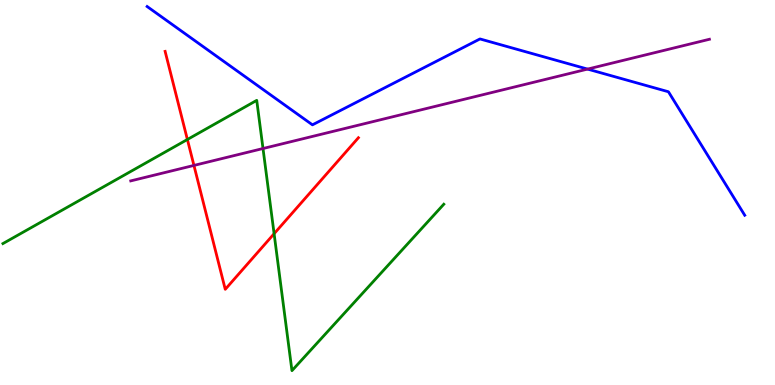[{'lines': ['blue', 'red'], 'intersections': []}, {'lines': ['green', 'red'], 'intersections': [{'x': 2.42, 'y': 6.38}, {'x': 3.54, 'y': 3.93}]}, {'lines': ['purple', 'red'], 'intersections': [{'x': 2.5, 'y': 5.7}]}, {'lines': ['blue', 'green'], 'intersections': []}, {'lines': ['blue', 'purple'], 'intersections': [{'x': 7.58, 'y': 8.21}]}, {'lines': ['green', 'purple'], 'intersections': [{'x': 3.39, 'y': 6.14}]}]